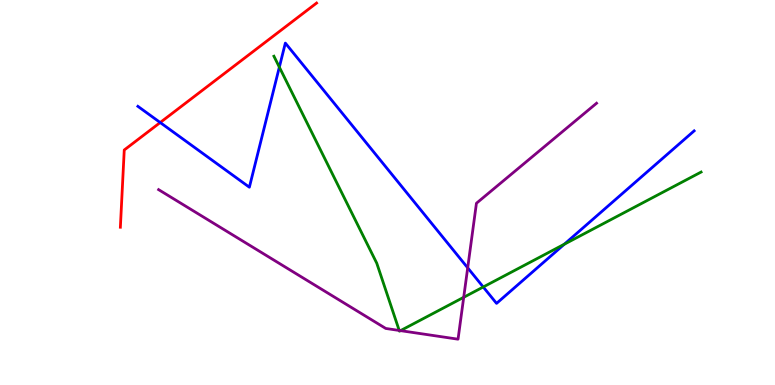[{'lines': ['blue', 'red'], 'intersections': [{'x': 2.07, 'y': 6.82}]}, {'lines': ['green', 'red'], 'intersections': []}, {'lines': ['purple', 'red'], 'intersections': []}, {'lines': ['blue', 'green'], 'intersections': [{'x': 3.6, 'y': 8.26}, {'x': 6.24, 'y': 2.55}, {'x': 7.28, 'y': 3.66}]}, {'lines': ['blue', 'purple'], 'intersections': [{'x': 6.03, 'y': 3.04}]}, {'lines': ['green', 'purple'], 'intersections': [{'x': 5.15, 'y': 1.42}, {'x': 5.17, 'y': 1.41}, {'x': 5.98, 'y': 2.28}]}]